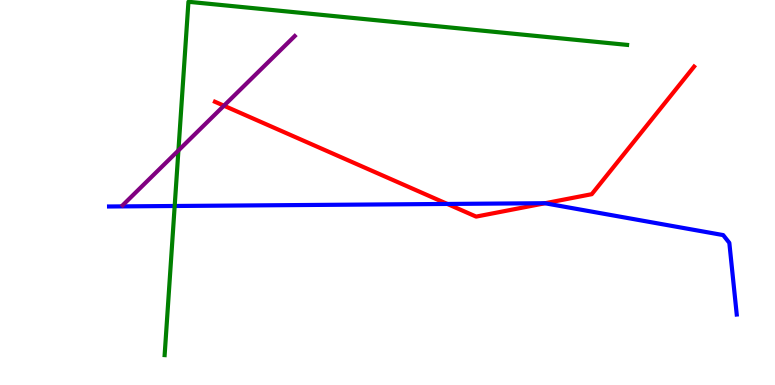[{'lines': ['blue', 'red'], 'intersections': [{'x': 5.77, 'y': 4.7}, {'x': 7.03, 'y': 4.72}]}, {'lines': ['green', 'red'], 'intersections': []}, {'lines': ['purple', 'red'], 'intersections': [{'x': 2.89, 'y': 7.25}]}, {'lines': ['blue', 'green'], 'intersections': [{'x': 2.25, 'y': 4.65}]}, {'lines': ['blue', 'purple'], 'intersections': []}, {'lines': ['green', 'purple'], 'intersections': [{'x': 2.3, 'y': 6.09}]}]